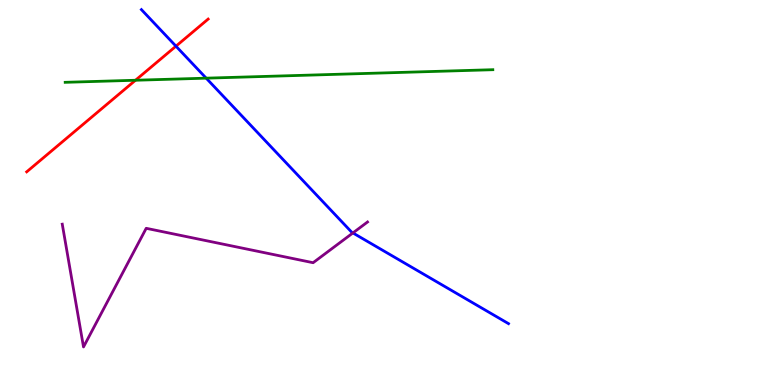[{'lines': ['blue', 'red'], 'intersections': [{'x': 2.27, 'y': 8.8}]}, {'lines': ['green', 'red'], 'intersections': [{'x': 1.75, 'y': 7.92}]}, {'lines': ['purple', 'red'], 'intersections': []}, {'lines': ['blue', 'green'], 'intersections': [{'x': 2.66, 'y': 7.97}]}, {'lines': ['blue', 'purple'], 'intersections': [{'x': 4.55, 'y': 3.95}]}, {'lines': ['green', 'purple'], 'intersections': []}]